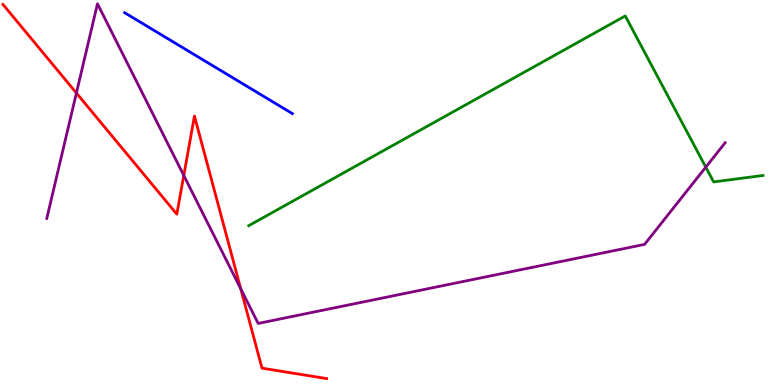[{'lines': ['blue', 'red'], 'intersections': []}, {'lines': ['green', 'red'], 'intersections': []}, {'lines': ['purple', 'red'], 'intersections': [{'x': 0.986, 'y': 7.58}, {'x': 2.37, 'y': 5.44}, {'x': 3.11, 'y': 2.5}]}, {'lines': ['blue', 'green'], 'intersections': []}, {'lines': ['blue', 'purple'], 'intersections': []}, {'lines': ['green', 'purple'], 'intersections': [{'x': 9.11, 'y': 5.66}]}]